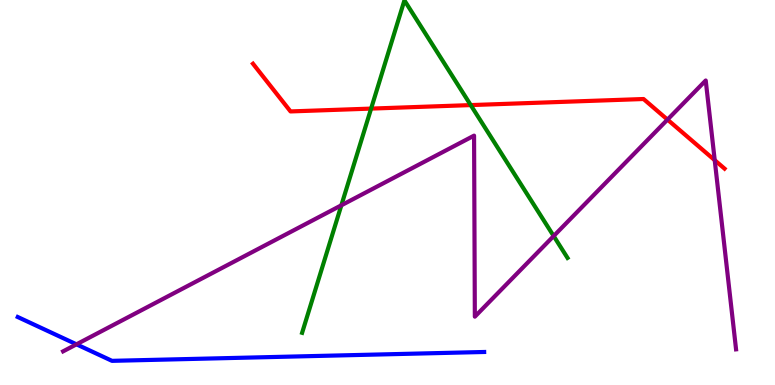[{'lines': ['blue', 'red'], 'intersections': []}, {'lines': ['green', 'red'], 'intersections': [{'x': 4.79, 'y': 7.18}, {'x': 6.07, 'y': 7.27}]}, {'lines': ['purple', 'red'], 'intersections': [{'x': 8.61, 'y': 6.89}, {'x': 9.22, 'y': 5.84}]}, {'lines': ['blue', 'green'], 'intersections': []}, {'lines': ['blue', 'purple'], 'intersections': [{'x': 0.987, 'y': 1.06}]}, {'lines': ['green', 'purple'], 'intersections': [{'x': 4.4, 'y': 4.67}, {'x': 7.14, 'y': 3.87}]}]